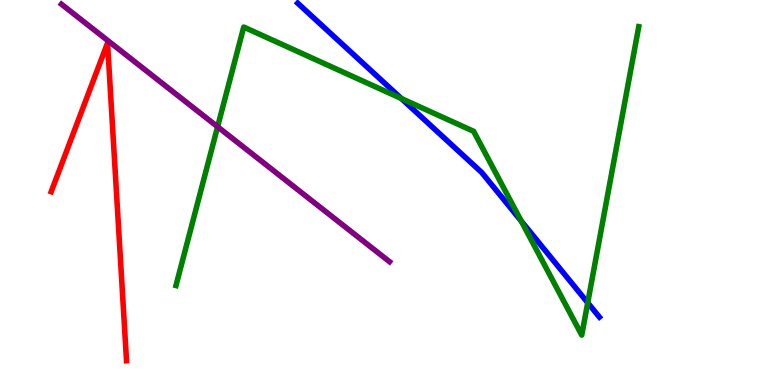[{'lines': ['blue', 'red'], 'intersections': []}, {'lines': ['green', 'red'], 'intersections': []}, {'lines': ['purple', 'red'], 'intersections': []}, {'lines': ['blue', 'green'], 'intersections': [{'x': 5.18, 'y': 7.44}, {'x': 6.73, 'y': 4.26}, {'x': 7.58, 'y': 2.14}]}, {'lines': ['blue', 'purple'], 'intersections': []}, {'lines': ['green', 'purple'], 'intersections': [{'x': 2.81, 'y': 6.71}]}]